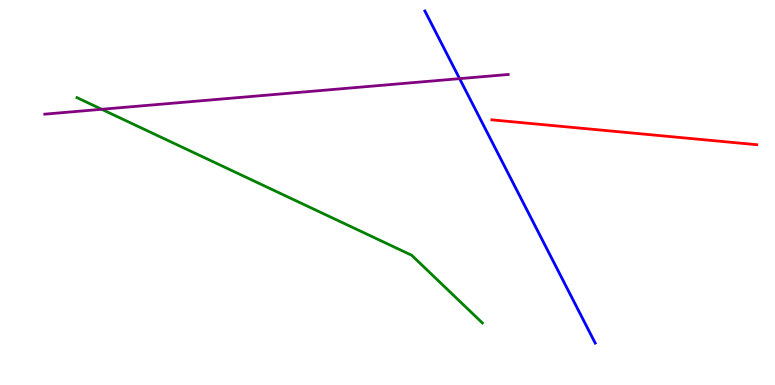[{'lines': ['blue', 'red'], 'intersections': []}, {'lines': ['green', 'red'], 'intersections': []}, {'lines': ['purple', 'red'], 'intersections': []}, {'lines': ['blue', 'green'], 'intersections': []}, {'lines': ['blue', 'purple'], 'intersections': [{'x': 5.93, 'y': 7.96}]}, {'lines': ['green', 'purple'], 'intersections': [{'x': 1.31, 'y': 7.16}]}]